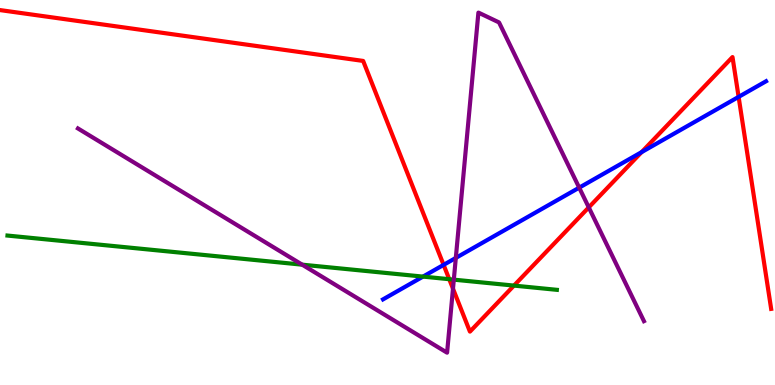[{'lines': ['blue', 'red'], 'intersections': [{'x': 5.72, 'y': 3.12}, {'x': 8.28, 'y': 6.05}, {'x': 9.53, 'y': 7.48}]}, {'lines': ['green', 'red'], 'intersections': [{'x': 5.8, 'y': 2.75}, {'x': 6.63, 'y': 2.58}]}, {'lines': ['purple', 'red'], 'intersections': [{'x': 5.84, 'y': 2.5}, {'x': 7.6, 'y': 4.61}]}, {'lines': ['blue', 'green'], 'intersections': [{'x': 5.46, 'y': 2.82}]}, {'lines': ['blue', 'purple'], 'intersections': [{'x': 5.88, 'y': 3.3}, {'x': 7.47, 'y': 5.13}]}, {'lines': ['green', 'purple'], 'intersections': [{'x': 3.9, 'y': 3.13}, {'x': 5.86, 'y': 2.74}]}]